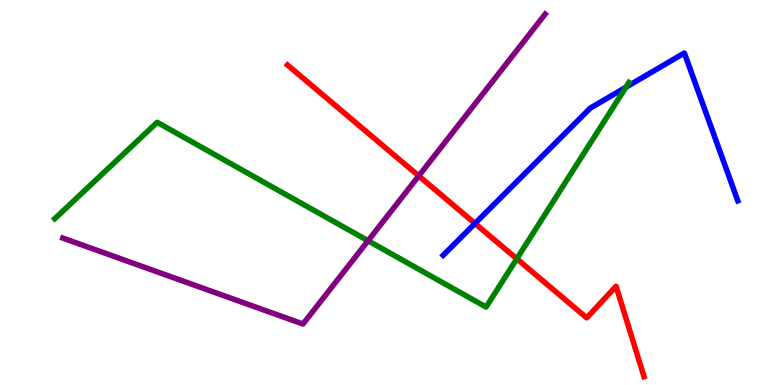[{'lines': ['blue', 'red'], 'intersections': [{'x': 6.13, 'y': 4.2}]}, {'lines': ['green', 'red'], 'intersections': [{'x': 6.67, 'y': 3.28}]}, {'lines': ['purple', 'red'], 'intersections': [{'x': 5.4, 'y': 5.43}]}, {'lines': ['blue', 'green'], 'intersections': [{'x': 8.08, 'y': 7.73}]}, {'lines': ['blue', 'purple'], 'intersections': []}, {'lines': ['green', 'purple'], 'intersections': [{'x': 4.75, 'y': 3.75}]}]